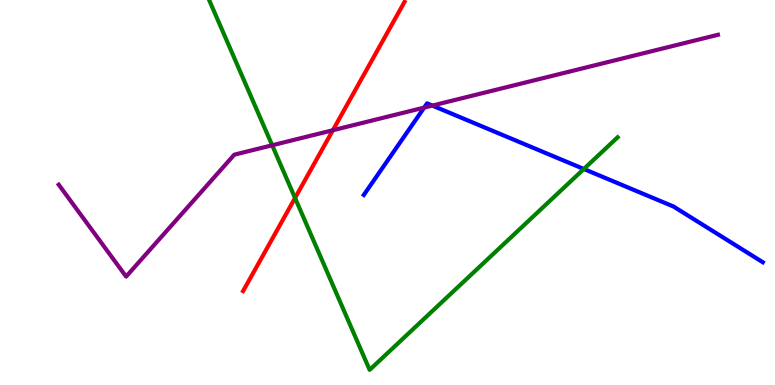[{'lines': ['blue', 'red'], 'intersections': []}, {'lines': ['green', 'red'], 'intersections': [{'x': 3.81, 'y': 4.86}]}, {'lines': ['purple', 'red'], 'intersections': [{'x': 4.3, 'y': 6.62}]}, {'lines': ['blue', 'green'], 'intersections': [{'x': 7.53, 'y': 5.61}]}, {'lines': ['blue', 'purple'], 'intersections': [{'x': 5.47, 'y': 7.21}, {'x': 5.58, 'y': 7.26}]}, {'lines': ['green', 'purple'], 'intersections': [{'x': 3.51, 'y': 6.23}]}]